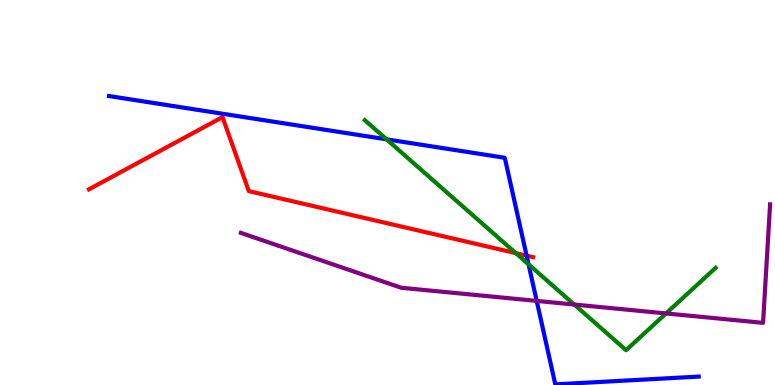[{'lines': ['blue', 'red'], 'intersections': [{'x': 6.8, 'y': 3.36}]}, {'lines': ['green', 'red'], 'intersections': [{'x': 6.66, 'y': 3.42}]}, {'lines': ['purple', 'red'], 'intersections': []}, {'lines': ['blue', 'green'], 'intersections': [{'x': 4.99, 'y': 6.38}, {'x': 6.82, 'y': 3.13}]}, {'lines': ['blue', 'purple'], 'intersections': [{'x': 6.93, 'y': 2.18}]}, {'lines': ['green', 'purple'], 'intersections': [{'x': 7.41, 'y': 2.09}, {'x': 8.59, 'y': 1.86}]}]